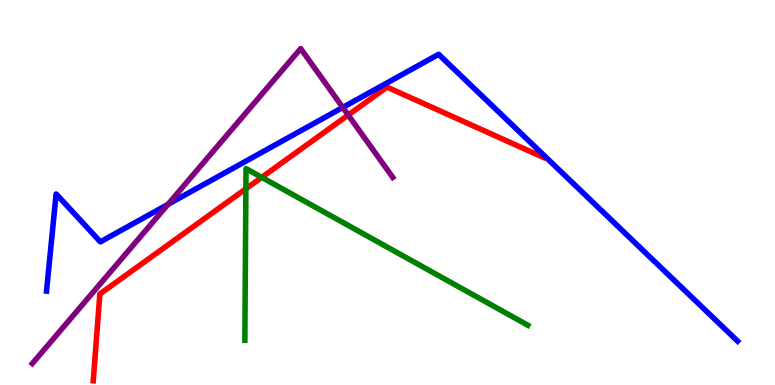[{'lines': ['blue', 'red'], 'intersections': []}, {'lines': ['green', 'red'], 'intersections': [{'x': 3.17, 'y': 5.1}, {'x': 3.38, 'y': 5.39}]}, {'lines': ['purple', 'red'], 'intersections': [{'x': 4.49, 'y': 7.01}]}, {'lines': ['blue', 'green'], 'intersections': []}, {'lines': ['blue', 'purple'], 'intersections': [{'x': 2.17, 'y': 4.69}, {'x': 4.42, 'y': 7.21}]}, {'lines': ['green', 'purple'], 'intersections': []}]